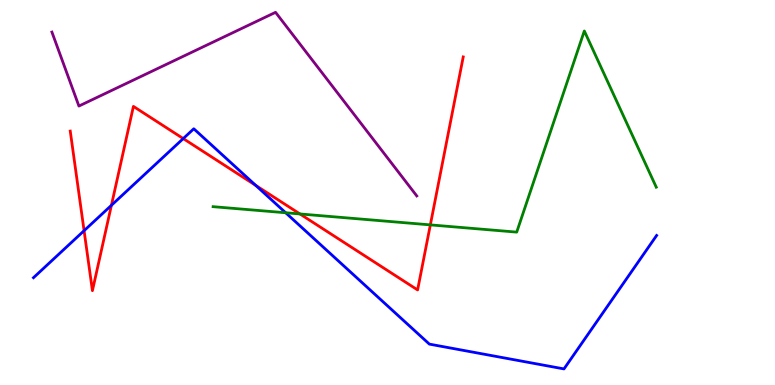[{'lines': ['blue', 'red'], 'intersections': [{'x': 1.08, 'y': 4.01}, {'x': 1.44, 'y': 4.67}, {'x': 2.36, 'y': 6.4}, {'x': 3.3, 'y': 5.18}]}, {'lines': ['green', 'red'], 'intersections': [{'x': 3.87, 'y': 4.44}, {'x': 5.55, 'y': 4.16}]}, {'lines': ['purple', 'red'], 'intersections': []}, {'lines': ['blue', 'green'], 'intersections': [{'x': 3.69, 'y': 4.47}]}, {'lines': ['blue', 'purple'], 'intersections': []}, {'lines': ['green', 'purple'], 'intersections': []}]